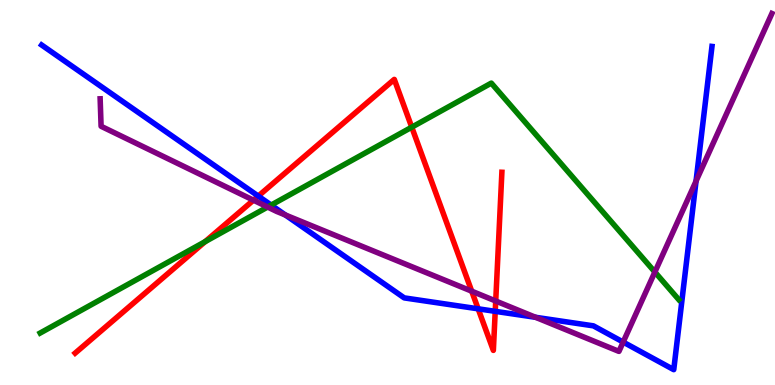[{'lines': ['blue', 'red'], 'intersections': [{'x': 3.33, 'y': 4.91}, {'x': 6.17, 'y': 1.98}, {'x': 6.39, 'y': 1.91}]}, {'lines': ['green', 'red'], 'intersections': [{'x': 2.65, 'y': 3.72}, {'x': 5.31, 'y': 6.7}]}, {'lines': ['purple', 'red'], 'intersections': [{'x': 3.27, 'y': 4.8}, {'x': 6.09, 'y': 2.44}, {'x': 6.4, 'y': 2.18}]}, {'lines': ['blue', 'green'], 'intersections': [{'x': 3.5, 'y': 4.67}]}, {'lines': ['blue', 'purple'], 'intersections': [{'x': 3.68, 'y': 4.42}, {'x': 6.91, 'y': 1.76}, {'x': 8.04, 'y': 1.11}, {'x': 8.98, 'y': 5.3}]}, {'lines': ['green', 'purple'], 'intersections': [{'x': 3.45, 'y': 4.62}, {'x': 8.45, 'y': 2.93}]}]